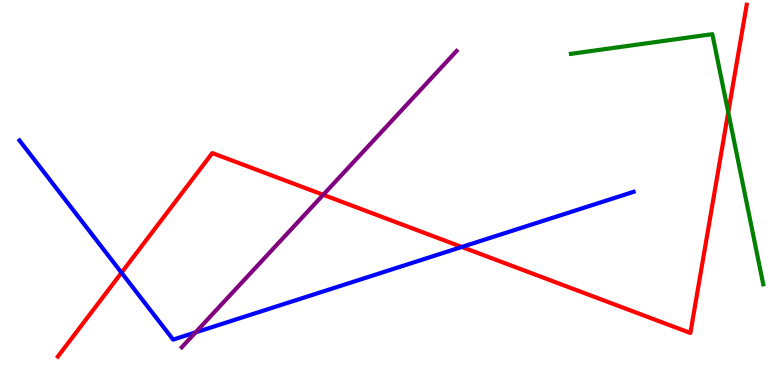[{'lines': ['blue', 'red'], 'intersections': [{'x': 1.57, 'y': 2.92}, {'x': 5.96, 'y': 3.59}]}, {'lines': ['green', 'red'], 'intersections': [{'x': 9.4, 'y': 7.08}]}, {'lines': ['purple', 'red'], 'intersections': [{'x': 4.17, 'y': 4.94}]}, {'lines': ['blue', 'green'], 'intersections': []}, {'lines': ['blue', 'purple'], 'intersections': [{'x': 2.52, 'y': 1.37}]}, {'lines': ['green', 'purple'], 'intersections': []}]